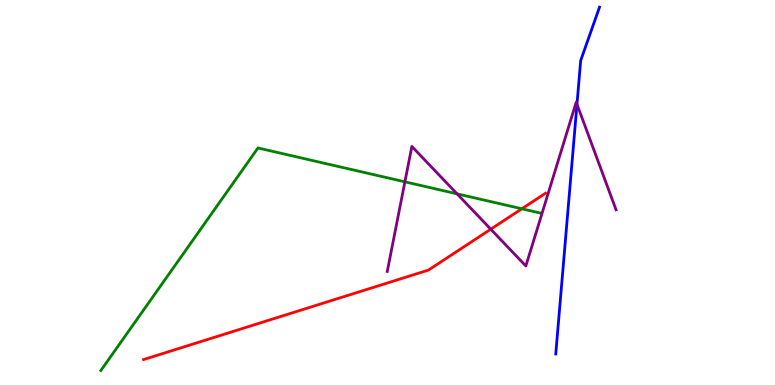[{'lines': ['blue', 'red'], 'intersections': []}, {'lines': ['green', 'red'], 'intersections': [{'x': 6.73, 'y': 4.58}]}, {'lines': ['purple', 'red'], 'intersections': [{'x': 6.33, 'y': 4.05}]}, {'lines': ['blue', 'green'], 'intersections': []}, {'lines': ['blue', 'purple'], 'intersections': [{'x': 7.44, 'y': 7.29}]}, {'lines': ['green', 'purple'], 'intersections': [{'x': 5.22, 'y': 5.28}, {'x': 5.9, 'y': 4.97}]}]